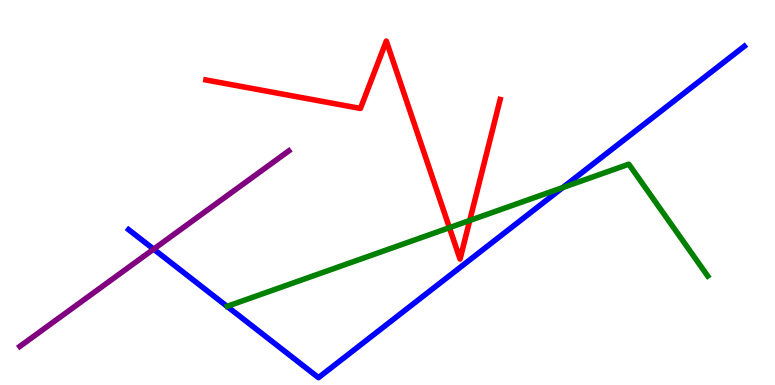[{'lines': ['blue', 'red'], 'intersections': []}, {'lines': ['green', 'red'], 'intersections': [{'x': 5.8, 'y': 4.09}, {'x': 6.06, 'y': 4.27}]}, {'lines': ['purple', 'red'], 'intersections': []}, {'lines': ['blue', 'green'], 'intersections': [{'x': 7.26, 'y': 5.13}]}, {'lines': ['blue', 'purple'], 'intersections': [{'x': 1.98, 'y': 3.53}]}, {'lines': ['green', 'purple'], 'intersections': []}]